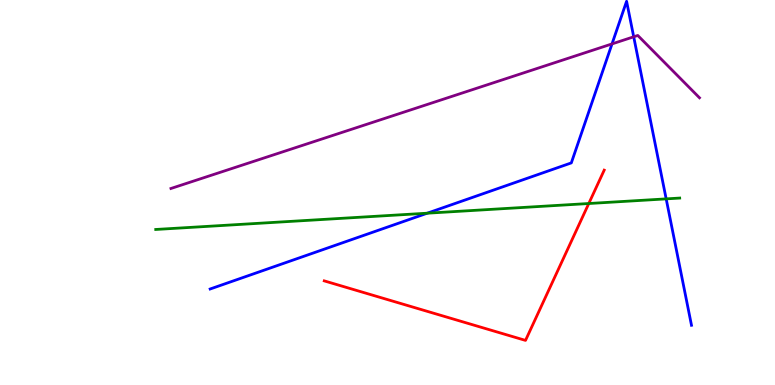[{'lines': ['blue', 'red'], 'intersections': []}, {'lines': ['green', 'red'], 'intersections': [{'x': 7.6, 'y': 4.71}]}, {'lines': ['purple', 'red'], 'intersections': []}, {'lines': ['blue', 'green'], 'intersections': [{'x': 5.51, 'y': 4.46}, {'x': 8.6, 'y': 4.83}]}, {'lines': ['blue', 'purple'], 'intersections': [{'x': 7.9, 'y': 8.86}, {'x': 8.18, 'y': 9.04}]}, {'lines': ['green', 'purple'], 'intersections': []}]